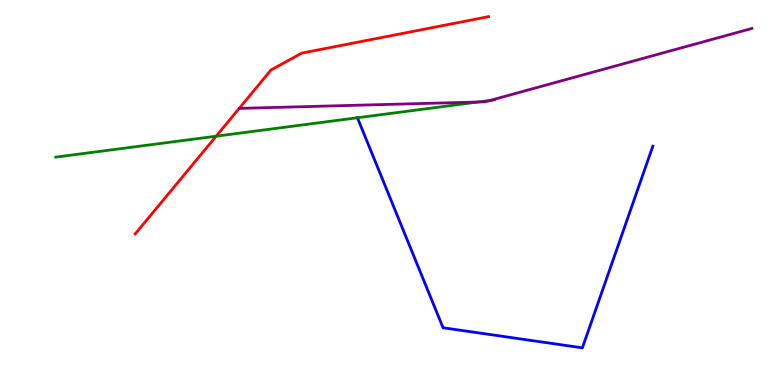[{'lines': ['blue', 'red'], 'intersections': []}, {'lines': ['green', 'red'], 'intersections': [{'x': 2.79, 'y': 6.46}]}, {'lines': ['purple', 'red'], 'intersections': []}, {'lines': ['blue', 'green'], 'intersections': [{'x': 4.61, 'y': 6.94}]}, {'lines': ['blue', 'purple'], 'intersections': []}, {'lines': ['green', 'purple'], 'intersections': [{'x': 6.17, 'y': 7.35}, {'x': 6.32, 'y': 7.39}]}]